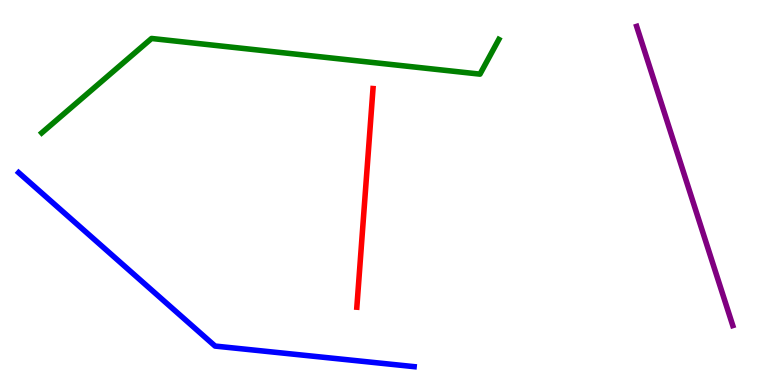[{'lines': ['blue', 'red'], 'intersections': []}, {'lines': ['green', 'red'], 'intersections': []}, {'lines': ['purple', 'red'], 'intersections': []}, {'lines': ['blue', 'green'], 'intersections': []}, {'lines': ['blue', 'purple'], 'intersections': []}, {'lines': ['green', 'purple'], 'intersections': []}]